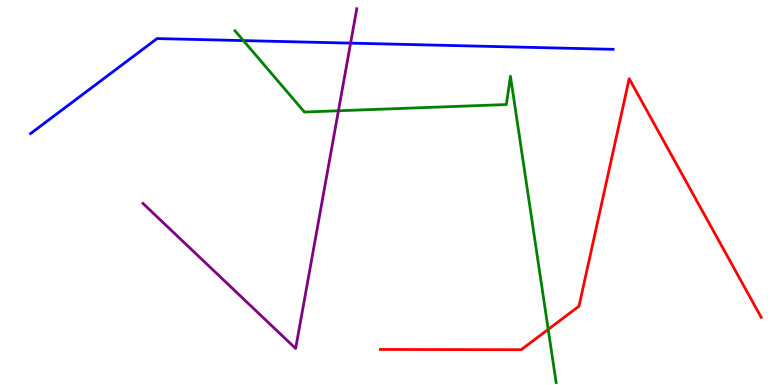[{'lines': ['blue', 'red'], 'intersections': []}, {'lines': ['green', 'red'], 'intersections': [{'x': 7.07, 'y': 1.44}]}, {'lines': ['purple', 'red'], 'intersections': []}, {'lines': ['blue', 'green'], 'intersections': [{'x': 3.14, 'y': 8.95}]}, {'lines': ['blue', 'purple'], 'intersections': [{'x': 4.52, 'y': 8.88}]}, {'lines': ['green', 'purple'], 'intersections': [{'x': 4.37, 'y': 7.12}]}]